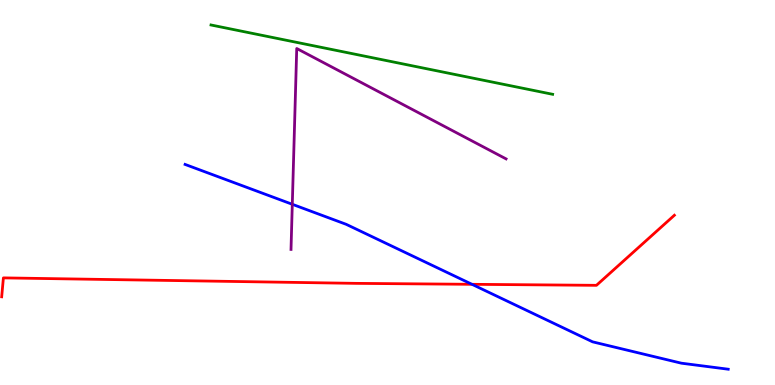[{'lines': ['blue', 'red'], 'intersections': [{'x': 6.09, 'y': 2.62}]}, {'lines': ['green', 'red'], 'intersections': []}, {'lines': ['purple', 'red'], 'intersections': []}, {'lines': ['blue', 'green'], 'intersections': []}, {'lines': ['blue', 'purple'], 'intersections': [{'x': 3.77, 'y': 4.69}]}, {'lines': ['green', 'purple'], 'intersections': []}]